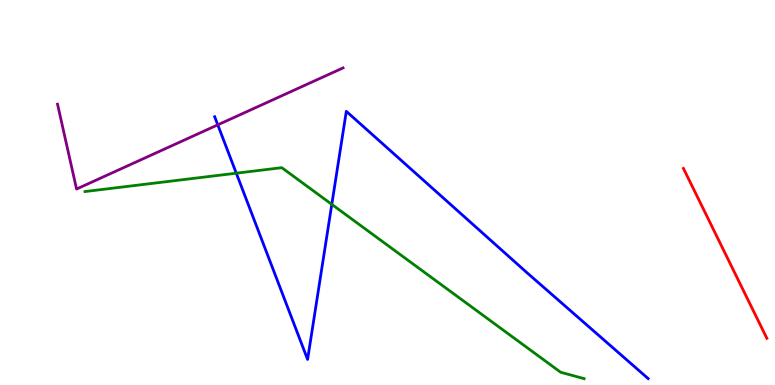[{'lines': ['blue', 'red'], 'intersections': []}, {'lines': ['green', 'red'], 'intersections': []}, {'lines': ['purple', 'red'], 'intersections': []}, {'lines': ['blue', 'green'], 'intersections': [{'x': 3.05, 'y': 5.5}, {'x': 4.28, 'y': 4.69}]}, {'lines': ['blue', 'purple'], 'intersections': [{'x': 2.81, 'y': 6.76}]}, {'lines': ['green', 'purple'], 'intersections': []}]